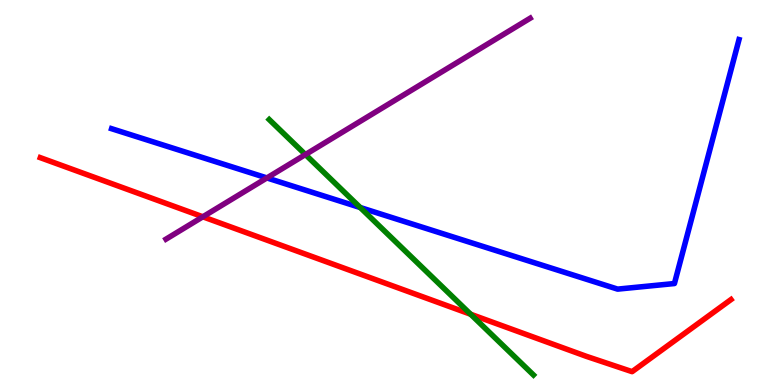[{'lines': ['blue', 'red'], 'intersections': []}, {'lines': ['green', 'red'], 'intersections': [{'x': 6.07, 'y': 1.84}]}, {'lines': ['purple', 'red'], 'intersections': [{'x': 2.62, 'y': 4.37}]}, {'lines': ['blue', 'green'], 'intersections': [{'x': 4.65, 'y': 4.61}]}, {'lines': ['blue', 'purple'], 'intersections': [{'x': 3.44, 'y': 5.38}]}, {'lines': ['green', 'purple'], 'intersections': [{'x': 3.94, 'y': 5.99}]}]